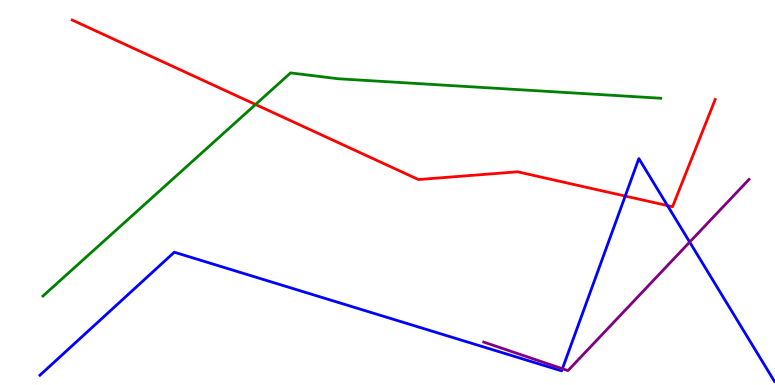[{'lines': ['blue', 'red'], 'intersections': [{'x': 8.07, 'y': 4.91}, {'x': 8.61, 'y': 4.66}]}, {'lines': ['green', 'red'], 'intersections': [{'x': 3.3, 'y': 7.29}]}, {'lines': ['purple', 'red'], 'intersections': []}, {'lines': ['blue', 'green'], 'intersections': []}, {'lines': ['blue', 'purple'], 'intersections': [{'x': 7.26, 'y': 0.423}, {'x': 8.9, 'y': 3.71}]}, {'lines': ['green', 'purple'], 'intersections': []}]